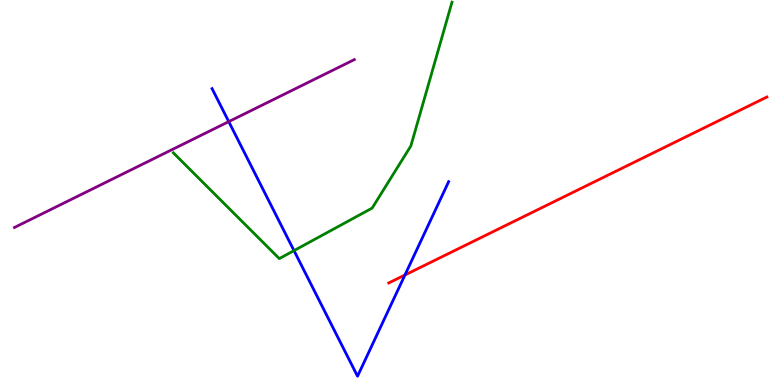[{'lines': ['blue', 'red'], 'intersections': [{'x': 5.23, 'y': 2.86}]}, {'lines': ['green', 'red'], 'intersections': []}, {'lines': ['purple', 'red'], 'intersections': []}, {'lines': ['blue', 'green'], 'intersections': [{'x': 3.79, 'y': 3.49}]}, {'lines': ['blue', 'purple'], 'intersections': [{'x': 2.95, 'y': 6.84}]}, {'lines': ['green', 'purple'], 'intersections': []}]